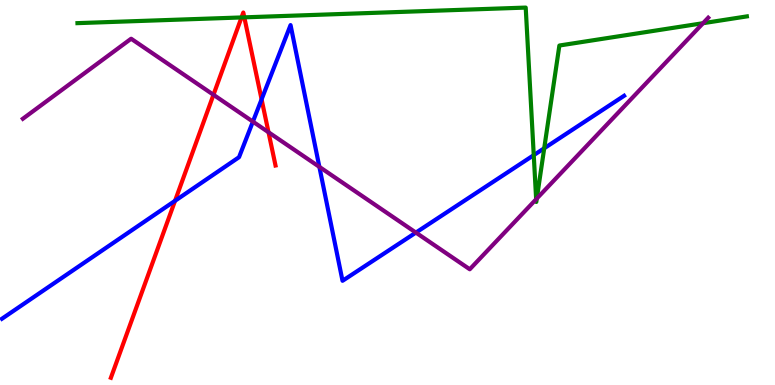[{'lines': ['blue', 'red'], 'intersections': [{'x': 2.26, 'y': 4.78}, {'x': 3.38, 'y': 7.42}]}, {'lines': ['green', 'red'], 'intersections': [{'x': 3.12, 'y': 9.55}, {'x': 3.15, 'y': 9.55}]}, {'lines': ['purple', 'red'], 'intersections': [{'x': 2.75, 'y': 7.54}, {'x': 3.46, 'y': 6.56}]}, {'lines': ['blue', 'green'], 'intersections': [{'x': 6.89, 'y': 5.97}, {'x': 7.02, 'y': 6.15}]}, {'lines': ['blue', 'purple'], 'intersections': [{'x': 3.26, 'y': 6.84}, {'x': 4.12, 'y': 5.67}, {'x': 5.37, 'y': 3.96}]}, {'lines': ['green', 'purple'], 'intersections': [{'x': 6.92, 'y': 4.83}, {'x': 6.93, 'y': 4.84}, {'x': 9.07, 'y': 9.4}]}]